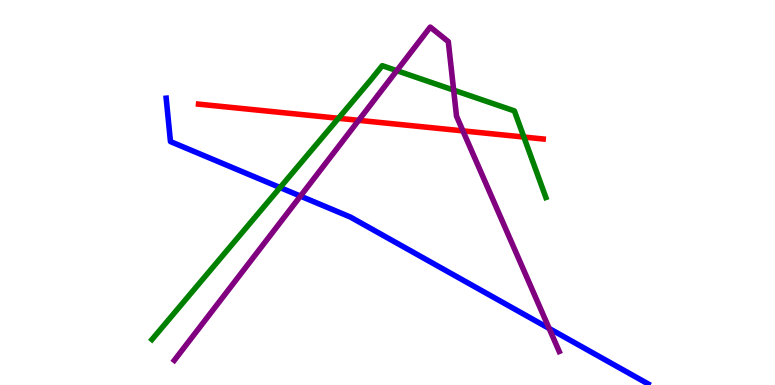[{'lines': ['blue', 'red'], 'intersections': []}, {'lines': ['green', 'red'], 'intersections': [{'x': 4.37, 'y': 6.93}, {'x': 6.76, 'y': 6.44}]}, {'lines': ['purple', 'red'], 'intersections': [{'x': 4.63, 'y': 6.87}, {'x': 5.97, 'y': 6.6}]}, {'lines': ['blue', 'green'], 'intersections': [{'x': 3.61, 'y': 5.13}]}, {'lines': ['blue', 'purple'], 'intersections': [{'x': 3.88, 'y': 4.91}, {'x': 7.09, 'y': 1.47}]}, {'lines': ['green', 'purple'], 'intersections': [{'x': 5.12, 'y': 8.16}, {'x': 5.85, 'y': 7.66}]}]